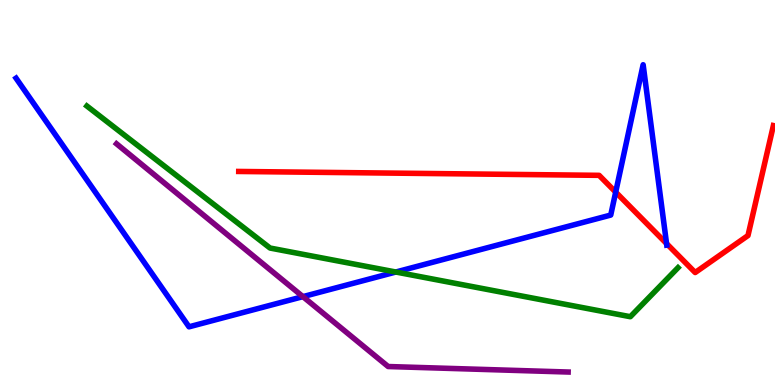[{'lines': ['blue', 'red'], 'intersections': [{'x': 7.94, 'y': 5.01}, {'x': 8.6, 'y': 3.67}]}, {'lines': ['green', 'red'], 'intersections': []}, {'lines': ['purple', 'red'], 'intersections': []}, {'lines': ['blue', 'green'], 'intersections': [{'x': 5.11, 'y': 2.93}]}, {'lines': ['blue', 'purple'], 'intersections': [{'x': 3.91, 'y': 2.3}]}, {'lines': ['green', 'purple'], 'intersections': []}]